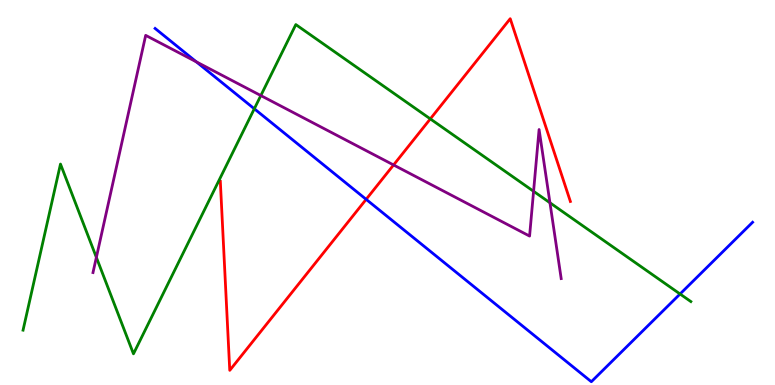[{'lines': ['blue', 'red'], 'intersections': [{'x': 4.72, 'y': 4.82}]}, {'lines': ['green', 'red'], 'intersections': [{'x': 5.55, 'y': 6.91}]}, {'lines': ['purple', 'red'], 'intersections': [{'x': 5.08, 'y': 5.72}]}, {'lines': ['blue', 'green'], 'intersections': [{'x': 3.28, 'y': 7.17}, {'x': 8.77, 'y': 2.36}]}, {'lines': ['blue', 'purple'], 'intersections': [{'x': 2.53, 'y': 8.39}]}, {'lines': ['green', 'purple'], 'intersections': [{'x': 1.24, 'y': 3.32}, {'x': 3.37, 'y': 7.52}, {'x': 6.88, 'y': 5.03}, {'x': 7.1, 'y': 4.73}]}]